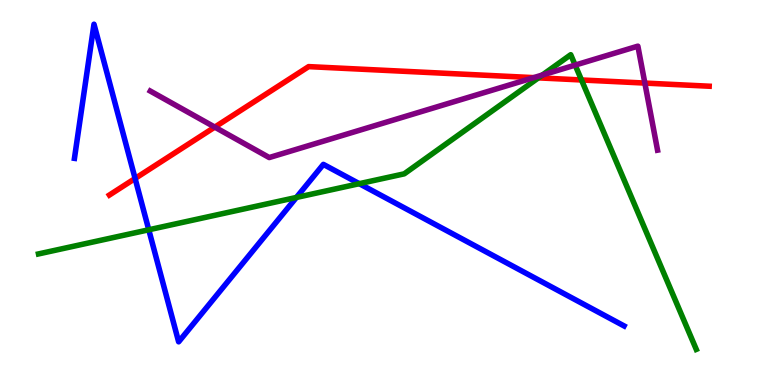[{'lines': ['blue', 'red'], 'intersections': [{'x': 1.74, 'y': 5.36}]}, {'lines': ['green', 'red'], 'intersections': [{'x': 6.95, 'y': 7.98}, {'x': 7.5, 'y': 7.92}]}, {'lines': ['purple', 'red'], 'intersections': [{'x': 2.77, 'y': 6.7}, {'x': 6.89, 'y': 7.98}, {'x': 8.32, 'y': 7.84}]}, {'lines': ['blue', 'green'], 'intersections': [{'x': 1.92, 'y': 4.03}, {'x': 3.82, 'y': 4.87}, {'x': 4.64, 'y': 5.23}]}, {'lines': ['blue', 'purple'], 'intersections': []}, {'lines': ['green', 'purple'], 'intersections': [{'x': 7.0, 'y': 8.05}, {'x': 7.42, 'y': 8.31}]}]